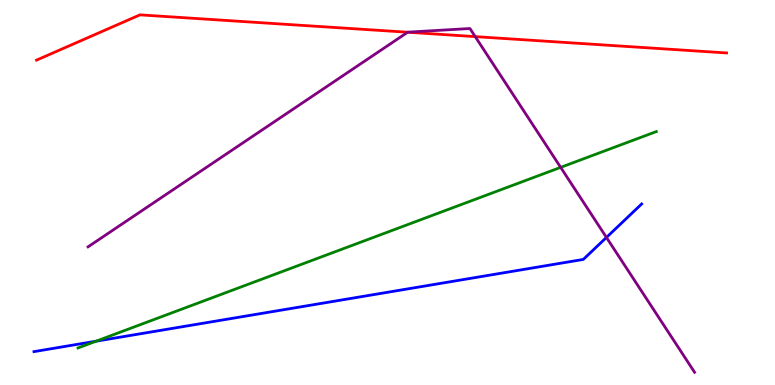[{'lines': ['blue', 'red'], 'intersections': []}, {'lines': ['green', 'red'], 'intersections': []}, {'lines': ['purple', 'red'], 'intersections': [{'x': 5.26, 'y': 9.16}, {'x': 6.13, 'y': 9.05}]}, {'lines': ['blue', 'green'], 'intersections': [{'x': 1.24, 'y': 1.14}]}, {'lines': ['blue', 'purple'], 'intersections': [{'x': 7.83, 'y': 3.83}]}, {'lines': ['green', 'purple'], 'intersections': [{'x': 7.23, 'y': 5.65}]}]